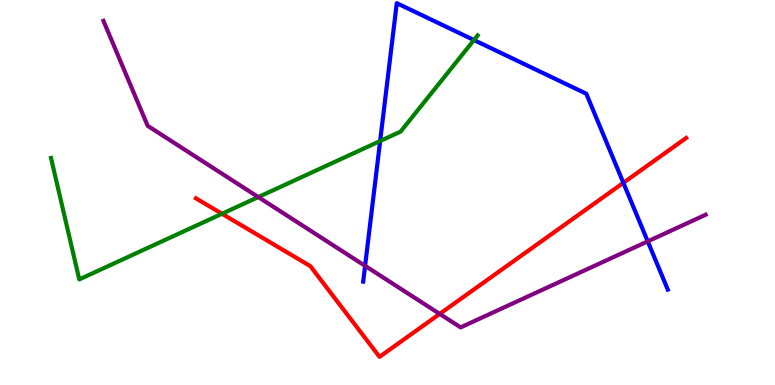[{'lines': ['blue', 'red'], 'intersections': [{'x': 8.04, 'y': 5.25}]}, {'lines': ['green', 'red'], 'intersections': [{'x': 2.86, 'y': 4.45}]}, {'lines': ['purple', 'red'], 'intersections': [{'x': 5.67, 'y': 1.85}]}, {'lines': ['blue', 'green'], 'intersections': [{'x': 4.91, 'y': 6.34}, {'x': 6.12, 'y': 8.96}]}, {'lines': ['blue', 'purple'], 'intersections': [{'x': 4.71, 'y': 3.09}, {'x': 8.36, 'y': 3.73}]}, {'lines': ['green', 'purple'], 'intersections': [{'x': 3.33, 'y': 4.88}]}]